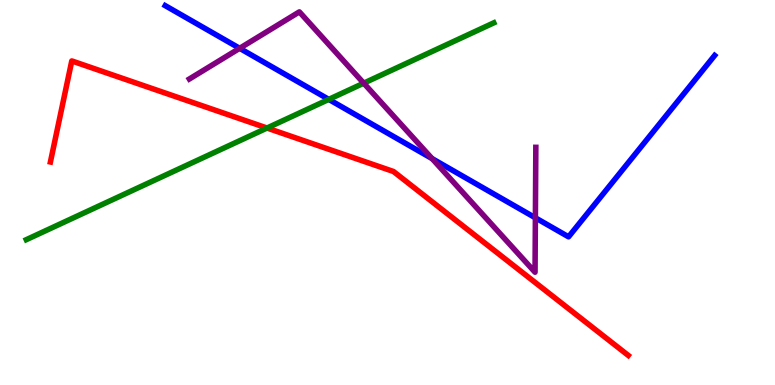[{'lines': ['blue', 'red'], 'intersections': []}, {'lines': ['green', 'red'], 'intersections': [{'x': 3.45, 'y': 6.67}]}, {'lines': ['purple', 'red'], 'intersections': []}, {'lines': ['blue', 'green'], 'intersections': [{'x': 4.24, 'y': 7.42}]}, {'lines': ['blue', 'purple'], 'intersections': [{'x': 3.09, 'y': 8.75}, {'x': 5.58, 'y': 5.88}, {'x': 6.91, 'y': 4.34}]}, {'lines': ['green', 'purple'], 'intersections': [{'x': 4.69, 'y': 7.84}]}]